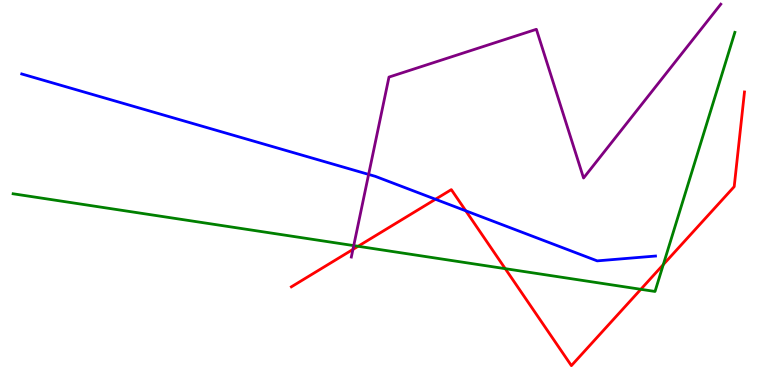[{'lines': ['blue', 'red'], 'intersections': [{'x': 5.62, 'y': 4.82}, {'x': 6.01, 'y': 4.52}]}, {'lines': ['green', 'red'], 'intersections': [{'x': 4.62, 'y': 3.6}, {'x': 6.52, 'y': 3.02}, {'x': 8.27, 'y': 2.49}, {'x': 8.56, 'y': 3.13}]}, {'lines': ['purple', 'red'], 'intersections': [{'x': 4.55, 'y': 3.52}]}, {'lines': ['blue', 'green'], 'intersections': []}, {'lines': ['blue', 'purple'], 'intersections': [{'x': 4.76, 'y': 5.47}]}, {'lines': ['green', 'purple'], 'intersections': [{'x': 4.56, 'y': 3.62}]}]